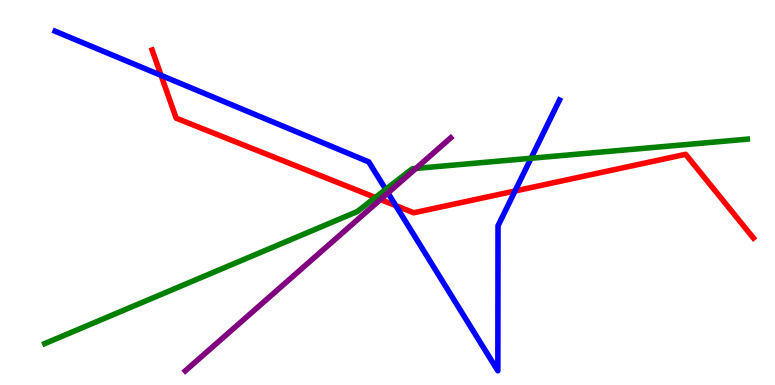[{'lines': ['blue', 'red'], 'intersections': [{'x': 2.08, 'y': 8.04}, {'x': 5.11, 'y': 4.66}, {'x': 6.65, 'y': 5.04}]}, {'lines': ['green', 'red'], 'intersections': [{'x': 4.84, 'y': 4.87}]}, {'lines': ['purple', 'red'], 'intersections': [{'x': 4.91, 'y': 4.82}]}, {'lines': ['blue', 'green'], 'intersections': [{'x': 4.98, 'y': 5.08}, {'x': 6.85, 'y': 5.89}]}, {'lines': ['blue', 'purple'], 'intersections': [{'x': 5.01, 'y': 4.99}]}, {'lines': ['green', 'purple'], 'intersections': [{'x': 5.37, 'y': 5.62}]}]